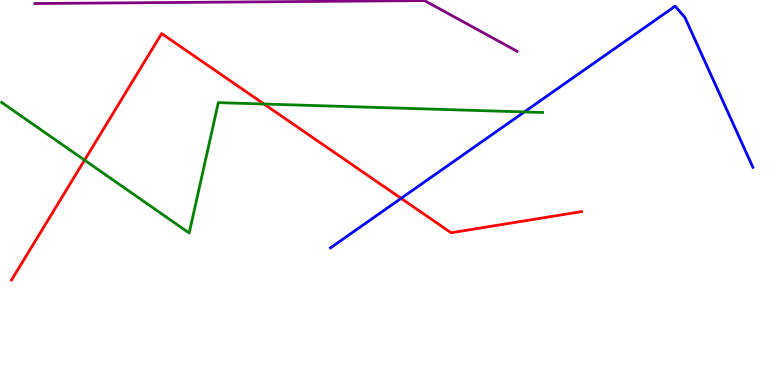[{'lines': ['blue', 'red'], 'intersections': [{'x': 5.18, 'y': 4.85}]}, {'lines': ['green', 'red'], 'intersections': [{'x': 1.09, 'y': 5.84}, {'x': 3.41, 'y': 7.3}]}, {'lines': ['purple', 'red'], 'intersections': []}, {'lines': ['blue', 'green'], 'intersections': [{'x': 6.77, 'y': 7.09}]}, {'lines': ['blue', 'purple'], 'intersections': []}, {'lines': ['green', 'purple'], 'intersections': []}]